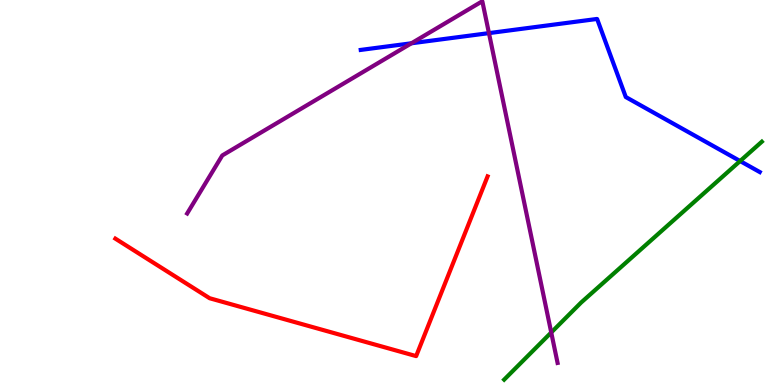[{'lines': ['blue', 'red'], 'intersections': []}, {'lines': ['green', 'red'], 'intersections': []}, {'lines': ['purple', 'red'], 'intersections': []}, {'lines': ['blue', 'green'], 'intersections': [{'x': 9.55, 'y': 5.82}]}, {'lines': ['blue', 'purple'], 'intersections': [{'x': 5.31, 'y': 8.88}, {'x': 6.31, 'y': 9.14}]}, {'lines': ['green', 'purple'], 'intersections': [{'x': 7.11, 'y': 1.36}]}]